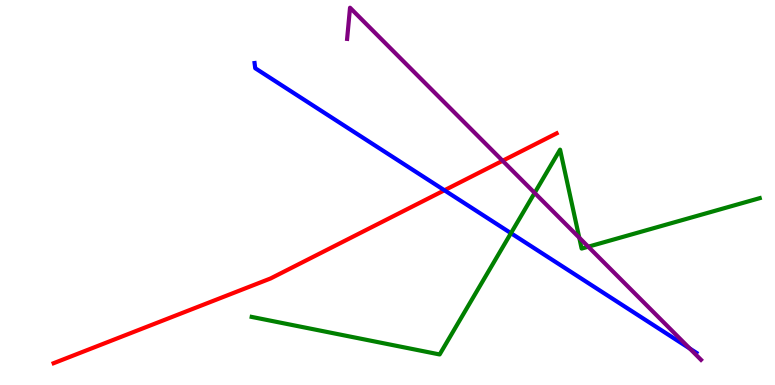[{'lines': ['blue', 'red'], 'intersections': [{'x': 5.73, 'y': 5.06}]}, {'lines': ['green', 'red'], 'intersections': []}, {'lines': ['purple', 'red'], 'intersections': [{'x': 6.49, 'y': 5.82}]}, {'lines': ['blue', 'green'], 'intersections': [{'x': 6.59, 'y': 3.94}]}, {'lines': ['blue', 'purple'], 'intersections': [{'x': 8.9, 'y': 0.948}]}, {'lines': ['green', 'purple'], 'intersections': [{'x': 6.9, 'y': 4.99}, {'x': 7.47, 'y': 3.83}, {'x': 7.59, 'y': 3.59}]}]